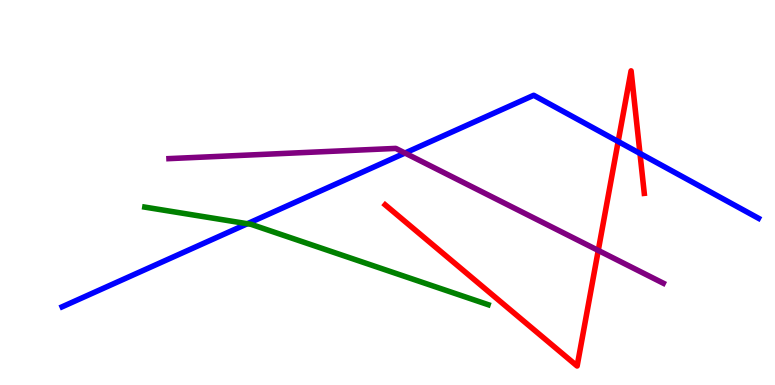[{'lines': ['blue', 'red'], 'intersections': [{'x': 7.98, 'y': 6.32}, {'x': 8.26, 'y': 6.01}]}, {'lines': ['green', 'red'], 'intersections': []}, {'lines': ['purple', 'red'], 'intersections': [{'x': 7.72, 'y': 3.5}]}, {'lines': ['blue', 'green'], 'intersections': [{'x': 3.19, 'y': 4.19}]}, {'lines': ['blue', 'purple'], 'intersections': [{'x': 5.23, 'y': 6.02}]}, {'lines': ['green', 'purple'], 'intersections': []}]